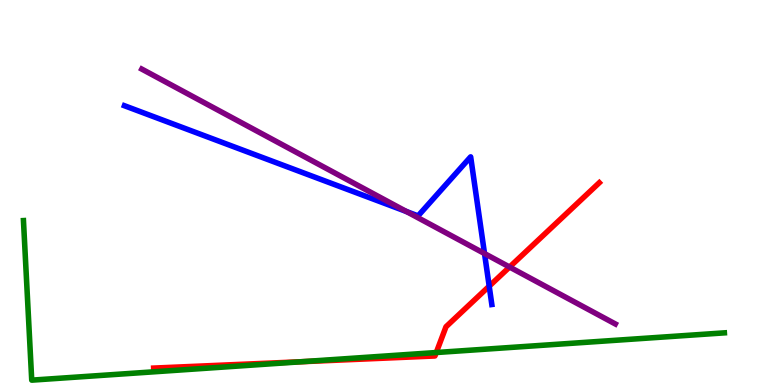[{'lines': ['blue', 'red'], 'intersections': [{'x': 6.31, 'y': 2.57}]}, {'lines': ['green', 'red'], 'intersections': [{'x': 3.89, 'y': 0.605}, {'x': 5.63, 'y': 0.843}]}, {'lines': ['purple', 'red'], 'intersections': [{'x': 6.58, 'y': 3.06}]}, {'lines': ['blue', 'green'], 'intersections': []}, {'lines': ['blue', 'purple'], 'intersections': [{'x': 5.24, 'y': 4.51}, {'x': 6.25, 'y': 3.41}]}, {'lines': ['green', 'purple'], 'intersections': []}]